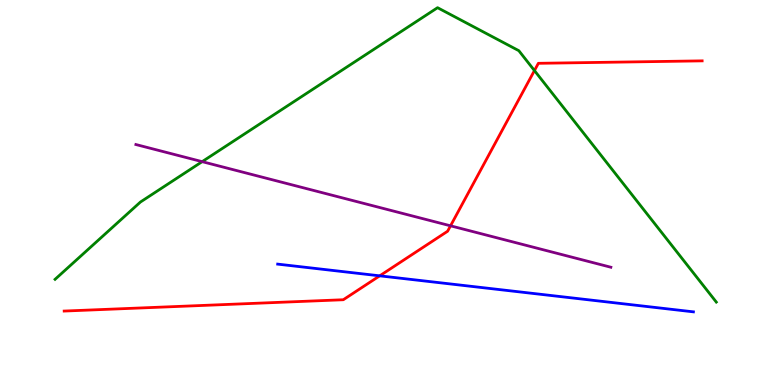[{'lines': ['blue', 'red'], 'intersections': [{'x': 4.9, 'y': 2.84}]}, {'lines': ['green', 'red'], 'intersections': [{'x': 6.9, 'y': 8.17}]}, {'lines': ['purple', 'red'], 'intersections': [{'x': 5.81, 'y': 4.13}]}, {'lines': ['blue', 'green'], 'intersections': []}, {'lines': ['blue', 'purple'], 'intersections': []}, {'lines': ['green', 'purple'], 'intersections': [{'x': 2.61, 'y': 5.8}]}]